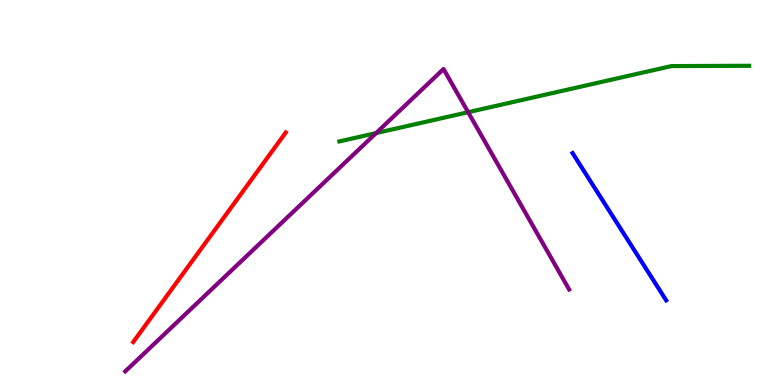[{'lines': ['blue', 'red'], 'intersections': []}, {'lines': ['green', 'red'], 'intersections': []}, {'lines': ['purple', 'red'], 'intersections': []}, {'lines': ['blue', 'green'], 'intersections': []}, {'lines': ['blue', 'purple'], 'intersections': []}, {'lines': ['green', 'purple'], 'intersections': [{'x': 4.85, 'y': 6.54}, {'x': 6.04, 'y': 7.09}]}]